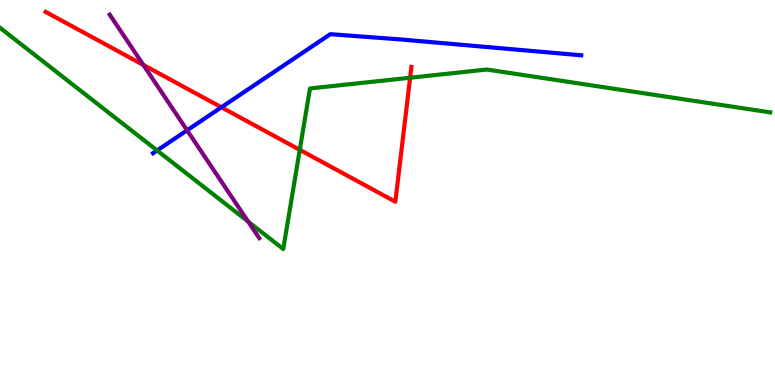[{'lines': ['blue', 'red'], 'intersections': [{'x': 2.86, 'y': 7.21}]}, {'lines': ['green', 'red'], 'intersections': [{'x': 3.87, 'y': 6.11}, {'x': 5.29, 'y': 7.98}]}, {'lines': ['purple', 'red'], 'intersections': [{'x': 1.85, 'y': 8.31}]}, {'lines': ['blue', 'green'], 'intersections': [{'x': 2.03, 'y': 6.09}]}, {'lines': ['blue', 'purple'], 'intersections': [{'x': 2.41, 'y': 6.62}]}, {'lines': ['green', 'purple'], 'intersections': [{'x': 3.2, 'y': 4.24}]}]